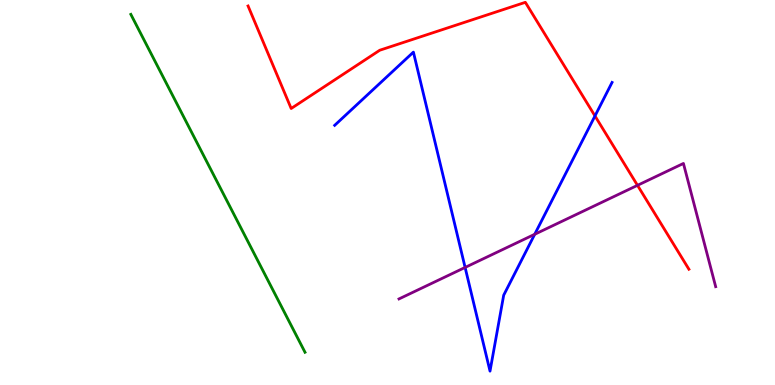[{'lines': ['blue', 'red'], 'intersections': [{'x': 7.68, 'y': 6.99}]}, {'lines': ['green', 'red'], 'intersections': []}, {'lines': ['purple', 'red'], 'intersections': [{'x': 8.23, 'y': 5.19}]}, {'lines': ['blue', 'green'], 'intersections': []}, {'lines': ['blue', 'purple'], 'intersections': [{'x': 6.0, 'y': 3.05}, {'x': 6.9, 'y': 3.91}]}, {'lines': ['green', 'purple'], 'intersections': []}]